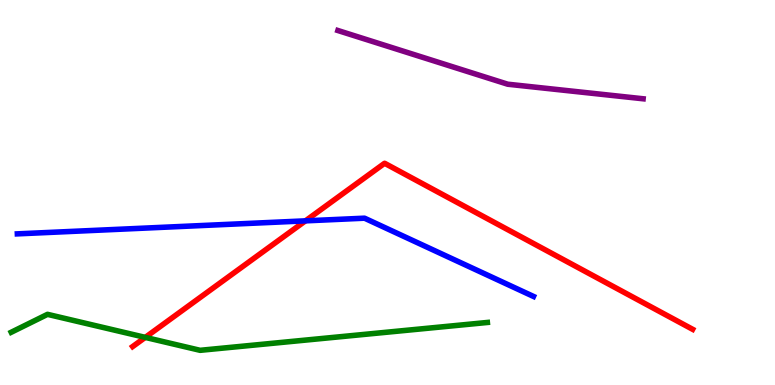[{'lines': ['blue', 'red'], 'intersections': [{'x': 3.94, 'y': 4.26}]}, {'lines': ['green', 'red'], 'intersections': [{'x': 1.87, 'y': 1.24}]}, {'lines': ['purple', 'red'], 'intersections': []}, {'lines': ['blue', 'green'], 'intersections': []}, {'lines': ['blue', 'purple'], 'intersections': []}, {'lines': ['green', 'purple'], 'intersections': []}]